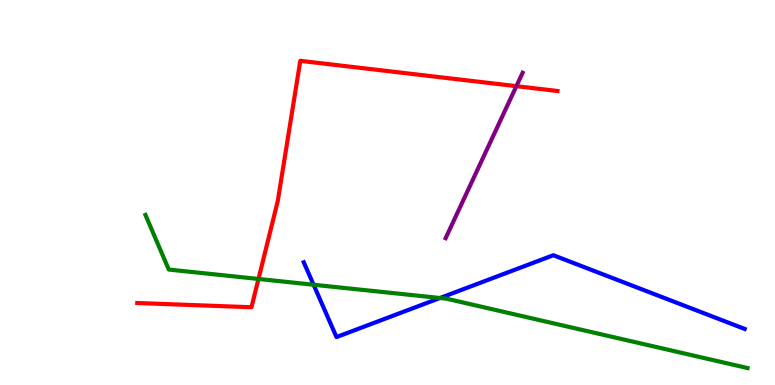[{'lines': ['blue', 'red'], 'intersections': []}, {'lines': ['green', 'red'], 'intersections': [{'x': 3.34, 'y': 2.75}]}, {'lines': ['purple', 'red'], 'intersections': [{'x': 6.66, 'y': 7.76}]}, {'lines': ['blue', 'green'], 'intersections': [{'x': 4.05, 'y': 2.6}, {'x': 5.68, 'y': 2.26}]}, {'lines': ['blue', 'purple'], 'intersections': []}, {'lines': ['green', 'purple'], 'intersections': []}]